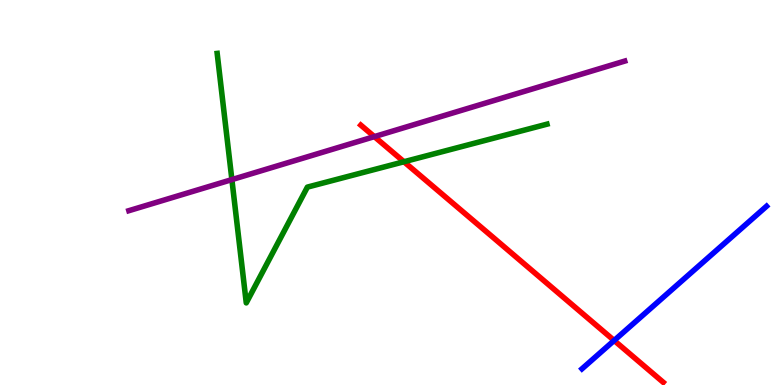[{'lines': ['blue', 'red'], 'intersections': [{'x': 7.92, 'y': 1.16}]}, {'lines': ['green', 'red'], 'intersections': [{'x': 5.21, 'y': 5.8}]}, {'lines': ['purple', 'red'], 'intersections': [{'x': 4.83, 'y': 6.45}]}, {'lines': ['blue', 'green'], 'intersections': []}, {'lines': ['blue', 'purple'], 'intersections': []}, {'lines': ['green', 'purple'], 'intersections': [{'x': 2.99, 'y': 5.33}]}]